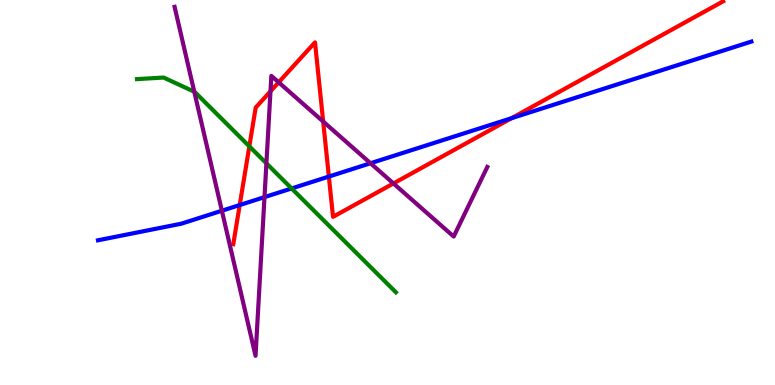[{'lines': ['blue', 'red'], 'intersections': [{'x': 3.09, 'y': 4.67}, {'x': 4.24, 'y': 5.41}, {'x': 6.6, 'y': 6.93}]}, {'lines': ['green', 'red'], 'intersections': [{'x': 3.22, 'y': 6.2}]}, {'lines': ['purple', 'red'], 'intersections': [{'x': 3.49, 'y': 7.63}, {'x': 3.6, 'y': 7.86}, {'x': 4.17, 'y': 6.84}, {'x': 5.08, 'y': 5.24}]}, {'lines': ['blue', 'green'], 'intersections': [{'x': 3.76, 'y': 5.11}]}, {'lines': ['blue', 'purple'], 'intersections': [{'x': 2.86, 'y': 4.53}, {'x': 3.41, 'y': 4.88}, {'x': 4.78, 'y': 5.76}]}, {'lines': ['green', 'purple'], 'intersections': [{'x': 2.51, 'y': 7.62}, {'x': 3.44, 'y': 5.76}]}]